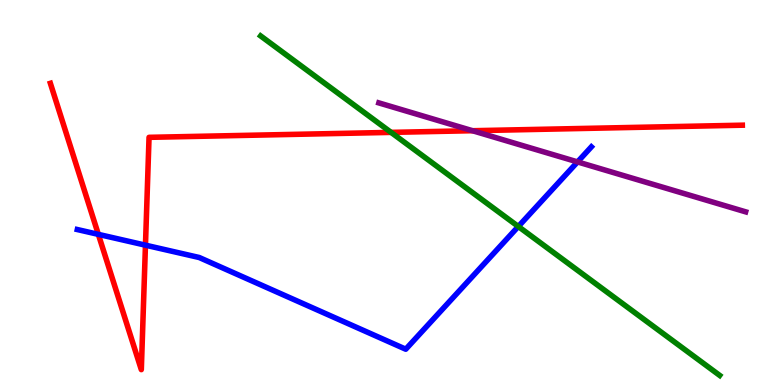[{'lines': ['blue', 'red'], 'intersections': [{'x': 1.27, 'y': 3.91}, {'x': 1.88, 'y': 3.63}]}, {'lines': ['green', 'red'], 'intersections': [{'x': 5.05, 'y': 6.56}]}, {'lines': ['purple', 'red'], 'intersections': [{'x': 6.1, 'y': 6.6}]}, {'lines': ['blue', 'green'], 'intersections': [{'x': 6.69, 'y': 4.12}]}, {'lines': ['blue', 'purple'], 'intersections': [{'x': 7.45, 'y': 5.79}]}, {'lines': ['green', 'purple'], 'intersections': []}]